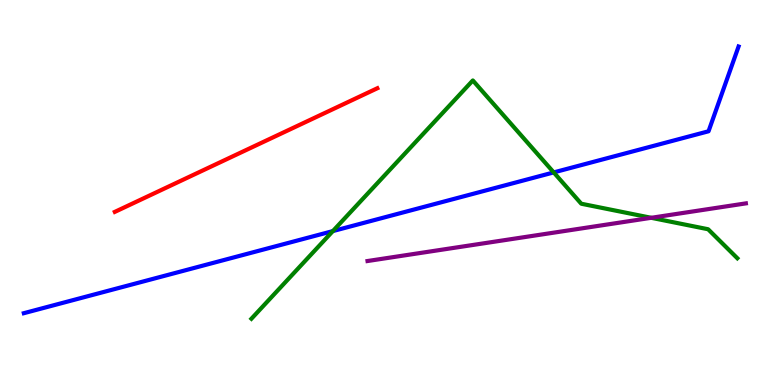[{'lines': ['blue', 'red'], 'intersections': []}, {'lines': ['green', 'red'], 'intersections': []}, {'lines': ['purple', 'red'], 'intersections': []}, {'lines': ['blue', 'green'], 'intersections': [{'x': 4.29, 'y': 4.0}, {'x': 7.14, 'y': 5.52}]}, {'lines': ['blue', 'purple'], 'intersections': []}, {'lines': ['green', 'purple'], 'intersections': [{'x': 8.4, 'y': 4.34}]}]